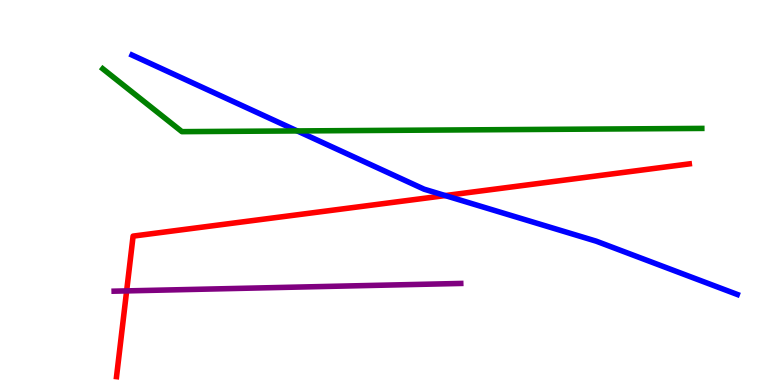[{'lines': ['blue', 'red'], 'intersections': [{'x': 5.75, 'y': 4.92}]}, {'lines': ['green', 'red'], 'intersections': []}, {'lines': ['purple', 'red'], 'intersections': [{'x': 1.63, 'y': 2.44}]}, {'lines': ['blue', 'green'], 'intersections': [{'x': 3.84, 'y': 6.6}]}, {'lines': ['blue', 'purple'], 'intersections': []}, {'lines': ['green', 'purple'], 'intersections': []}]